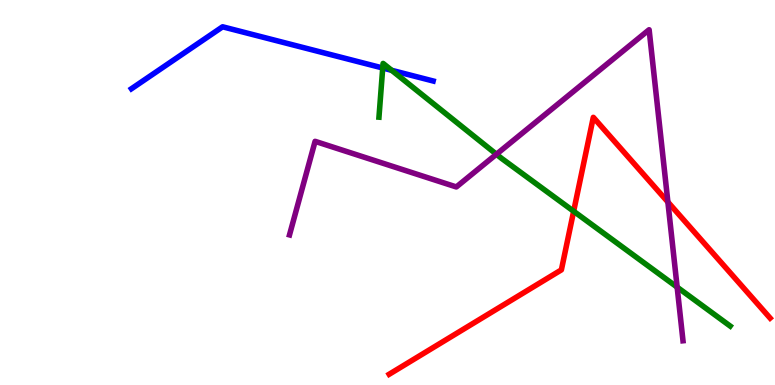[{'lines': ['blue', 'red'], 'intersections': []}, {'lines': ['green', 'red'], 'intersections': [{'x': 7.4, 'y': 4.51}]}, {'lines': ['purple', 'red'], 'intersections': [{'x': 8.62, 'y': 4.75}]}, {'lines': ['blue', 'green'], 'intersections': [{'x': 4.94, 'y': 8.23}, {'x': 5.05, 'y': 8.17}]}, {'lines': ['blue', 'purple'], 'intersections': []}, {'lines': ['green', 'purple'], 'intersections': [{'x': 6.41, 'y': 5.99}, {'x': 8.74, 'y': 2.54}]}]